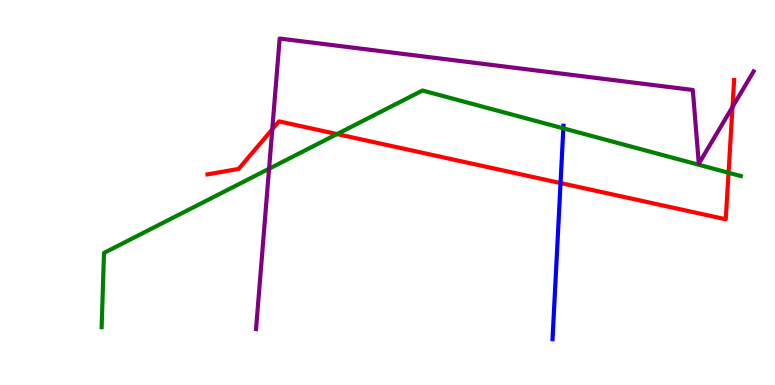[{'lines': ['blue', 'red'], 'intersections': [{'x': 7.23, 'y': 5.25}]}, {'lines': ['green', 'red'], 'intersections': [{'x': 4.35, 'y': 6.52}, {'x': 9.4, 'y': 5.51}]}, {'lines': ['purple', 'red'], 'intersections': [{'x': 3.51, 'y': 6.64}, {'x': 9.45, 'y': 7.22}]}, {'lines': ['blue', 'green'], 'intersections': [{'x': 7.27, 'y': 6.67}]}, {'lines': ['blue', 'purple'], 'intersections': []}, {'lines': ['green', 'purple'], 'intersections': [{'x': 3.47, 'y': 5.62}]}]